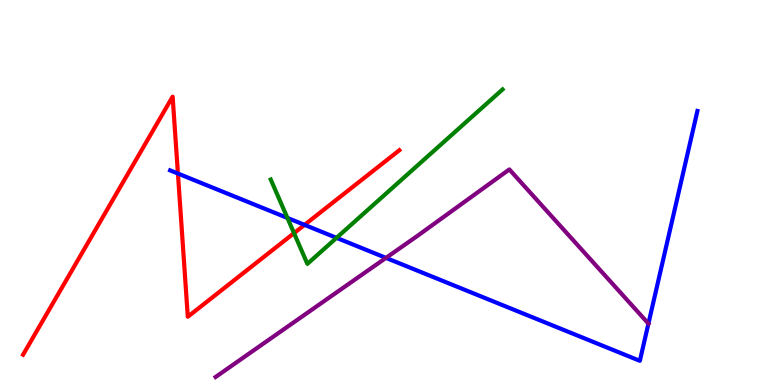[{'lines': ['blue', 'red'], 'intersections': [{'x': 2.3, 'y': 5.49}, {'x': 3.93, 'y': 4.16}]}, {'lines': ['green', 'red'], 'intersections': [{'x': 3.79, 'y': 3.94}]}, {'lines': ['purple', 'red'], 'intersections': []}, {'lines': ['blue', 'green'], 'intersections': [{'x': 3.71, 'y': 4.34}, {'x': 4.34, 'y': 3.82}]}, {'lines': ['blue', 'purple'], 'intersections': [{'x': 4.98, 'y': 3.3}, {'x': 8.37, 'y': 1.59}]}, {'lines': ['green', 'purple'], 'intersections': []}]